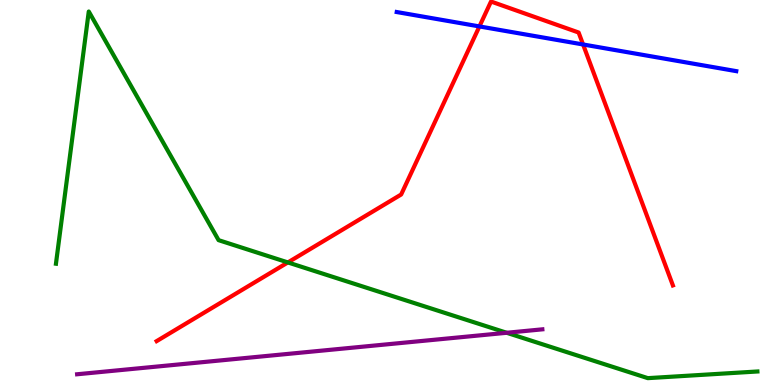[{'lines': ['blue', 'red'], 'intersections': [{'x': 6.19, 'y': 9.31}, {'x': 7.52, 'y': 8.84}]}, {'lines': ['green', 'red'], 'intersections': [{'x': 3.71, 'y': 3.18}]}, {'lines': ['purple', 'red'], 'intersections': []}, {'lines': ['blue', 'green'], 'intersections': []}, {'lines': ['blue', 'purple'], 'intersections': []}, {'lines': ['green', 'purple'], 'intersections': [{'x': 6.54, 'y': 1.36}]}]